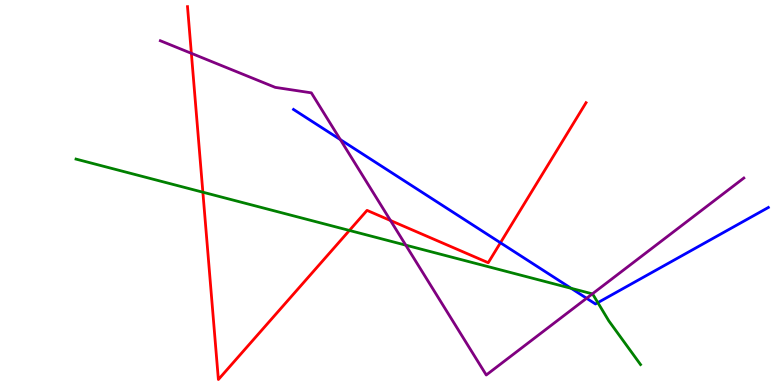[{'lines': ['blue', 'red'], 'intersections': [{'x': 6.46, 'y': 3.69}]}, {'lines': ['green', 'red'], 'intersections': [{'x': 2.62, 'y': 5.01}, {'x': 4.51, 'y': 4.01}]}, {'lines': ['purple', 'red'], 'intersections': [{'x': 2.47, 'y': 8.61}, {'x': 5.04, 'y': 4.27}]}, {'lines': ['blue', 'green'], 'intersections': [{'x': 7.37, 'y': 2.51}, {'x': 7.71, 'y': 2.14}]}, {'lines': ['blue', 'purple'], 'intersections': [{'x': 4.39, 'y': 6.37}, {'x': 7.57, 'y': 2.25}]}, {'lines': ['green', 'purple'], 'intersections': [{'x': 5.24, 'y': 3.63}, {'x': 7.64, 'y': 2.37}]}]